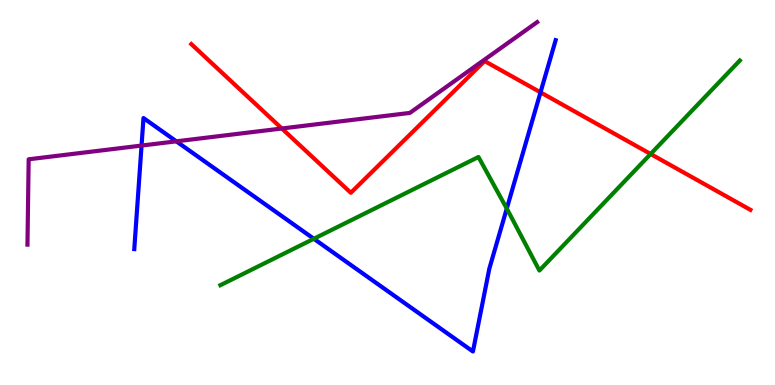[{'lines': ['blue', 'red'], 'intersections': [{'x': 6.97, 'y': 7.6}]}, {'lines': ['green', 'red'], 'intersections': [{'x': 8.4, 'y': 6.0}]}, {'lines': ['purple', 'red'], 'intersections': [{'x': 3.64, 'y': 6.66}]}, {'lines': ['blue', 'green'], 'intersections': [{'x': 4.05, 'y': 3.8}, {'x': 6.54, 'y': 4.58}]}, {'lines': ['blue', 'purple'], 'intersections': [{'x': 1.83, 'y': 6.22}, {'x': 2.28, 'y': 6.33}]}, {'lines': ['green', 'purple'], 'intersections': []}]